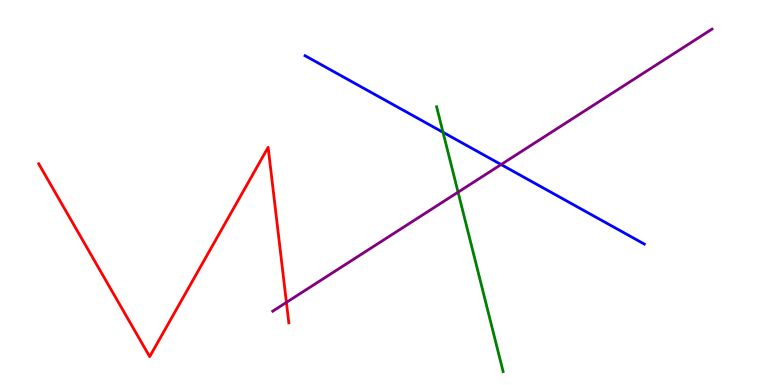[{'lines': ['blue', 'red'], 'intersections': []}, {'lines': ['green', 'red'], 'intersections': []}, {'lines': ['purple', 'red'], 'intersections': [{'x': 3.7, 'y': 2.15}]}, {'lines': ['blue', 'green'], 'intersections': [{'x': 5.72, 'y': 6.56}]}, {'lines': ['blue', 'purple'], 'intersections': [{'x': 6.47, 'y': 5.73}]}, {'lines': ['green', 'purple'], 'intersections': [{'x': 5.91, 'y': 5.01}]}]